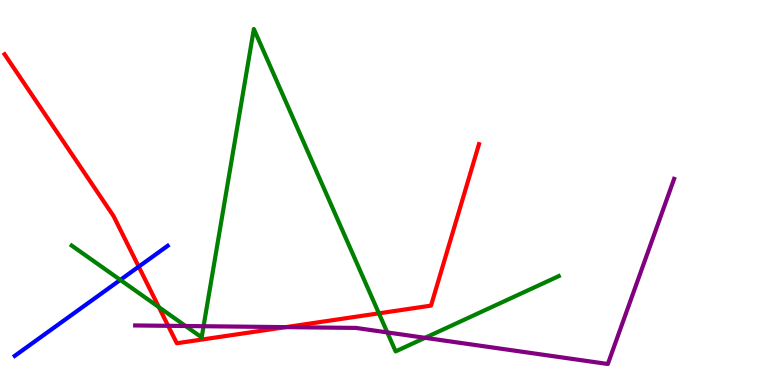[{'lines': ['blue', 'red'], 'intersections': [{'x': 1.79, 'y': 3.07}]}, {'lines': ['green', 'red'], 'intersections': [{'x': 2.05, 'y': 2.02}, {'x': 4.89, 'y': 1.86}]}, {'lines': ['purple', 'red'], 'intersections': [{'x': 2.17, 'y': 1.54}, {'x': 3.69, 'y': 1.5}]}, {'lines': ['blue', 'green'], 'intersections': [{'x': 1.55, 'y': 2.73}]}, {'lines': ['blue', 'purple'], 'intersections': []}, {'lines': ['green', 'purple'], 'intersections': [{'x': 2.39, 'y': 1.53}, {'x': 2.63, 'y': 1.53}, {'x': 5.0, 'y': 1.37}, {'x': 5.48, 'y': 1.23}]}]